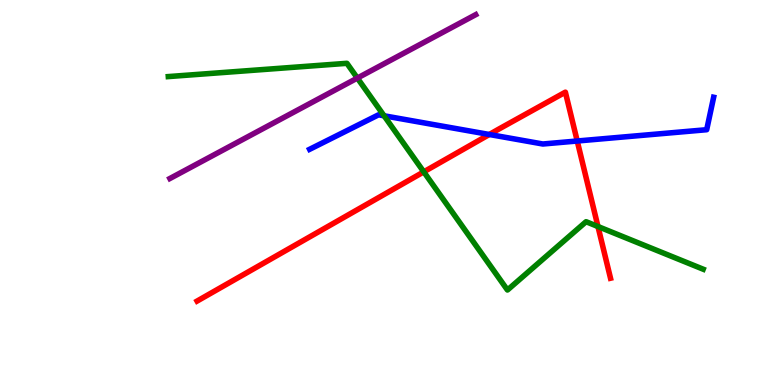[{'lines': ['blue', 'red'], 'intersections': [{'x': 6.31, 'y': 6.51}, {'x': 7.45, 'y': 6.34}]}, {'lines': ['green', 'red'], 'intersections': [{'x': 5.47, 'y': 5.54}, {'x': 7.72, 'y': 4.12}]}, {'lines': ['purple', 'red'], 'intersections': []}, {'lines': ['blue', 'green'], 'intersections': [{'x': 4.96, 'y': 6.99}]}, {'lines': ['blue', 'purple'], 'intersections': []}, {'lines': ['green', 'purple'], 'intersections': [{'x': 4.61, 'y': 7.97}]}]